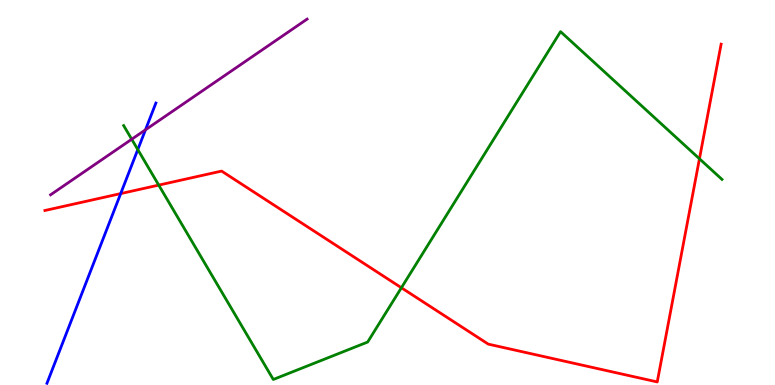[{'lines': ['blue', 'red'], 'intersections': [{'x': 1.56, 'y': 4.97}]}, {'lines': ['green', 'red'], 'intersections': [{'x': 2.05, 'y': 5.19}, {'x': 5.18, 'y': 2.53}, {'x': 9.03, 'y': 5.88}]}, {'lines': ['purple', 'red'], 'intersections': []}, {'lines': ['blue', 'green'], 'intersections': [{'x': 1.78, 'y': 6.11}]}, {'lines': ['blue', 'purple'], 'intersections': [{'x': 1.88, 'y': 6.63}]}, {'lines': ['green', 'purple'], 'intersections': [{'x': 1.7, 'y': 6.38}]}]